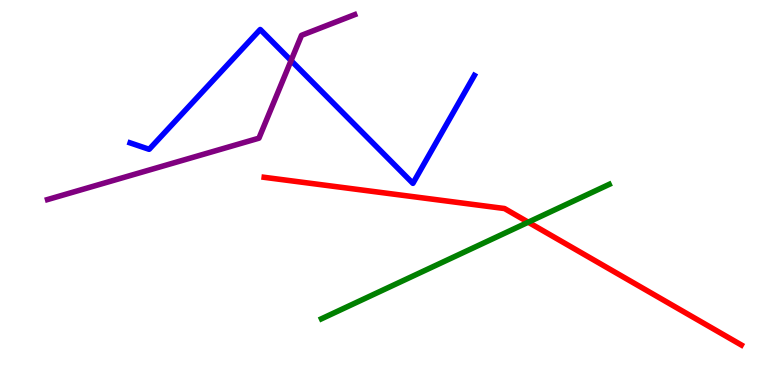[{'lines': ['blue', 'red'], 'intersections': []}, {'lines': ['green', 'red'], 'intersections': [{'x': 6.82, 'y': 4.23}]}, {'lines': ['purple', 'red'], 'intersections': []}, {'lines': ['blue', 'green'], 'intersections': []}, {'lines': ['blue', 'purple'], 'intersections': [{'x': 3.76, 'y': 8.43}]}, {'lines': ['green', 'purple'], 'intersections': []}]